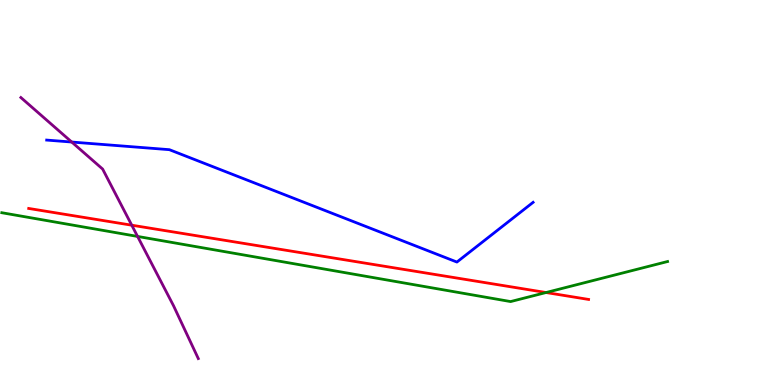[{'lines': ['blue', 'red'], 'intersections': []}, {'lines': ['green', 'red'], 'intersections': [{'x': 7.05, 'y': 2.4}]}, {'lines': ['purple', 'red'], 'intersections': [{'x': 1.7, 'y': 4.15}]}, {'lines': ['blue', 'green'], 'intersections': []}, {'lines': ['blue', 'purple'], 'intersections': [{'x': 0.926, 'y': 6.31}]}, {'lines': ['green', 'purple'], 'intersections': [{'x': 1.78, 'y': 3.86}]}]